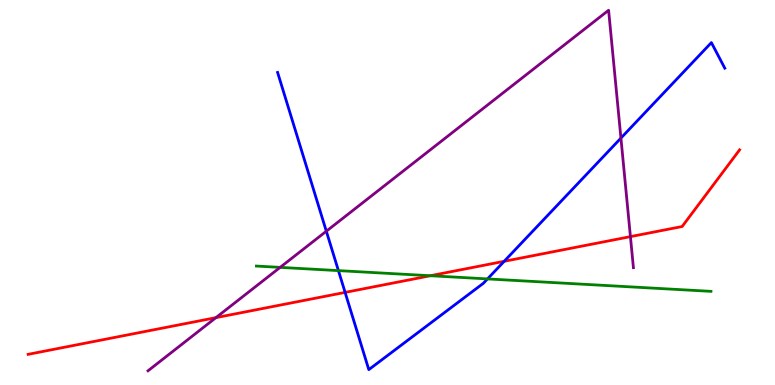[{'lines': ['blue', 'red'], 'intersections': [{'x': 4.45, 'y': 2.41}, {'x': 6.51, 'y': 3.21}]}, {'lines': ['green', 'red'], 'intersections': [{'x': 5.55, 'y': 2.84}]}, {'lines': ['purple', 'red'], 'intersections': [{'x': 2.79, 'y': 1.75}, {'x': 8.13, 'y': 3.85}]}, {'lines': ['blue', 'green'], 'intersections': [{'x': 4.37, 'y': 2.97}, {'x': 6.29, 'y': 2.76}]}, {'lines': ['blue', 'purple'], 'intersections': [{'x': 4.21, 'y': 3.99}, {'x': 8.01, 'y': 6.41}]}, {'lines': ['green', 'purple'], 'intersections': [{'x': 3.61, 'y': 3.06}]}]